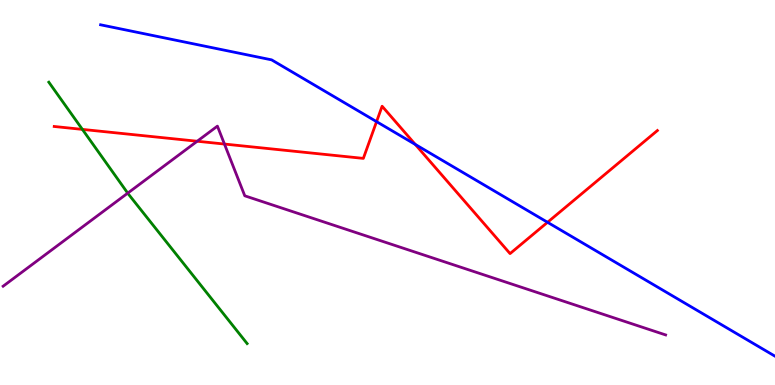[{'lines': ['blue', 'red'], 'intersections': [{'x': 4.86, 'y': 6.84}, {'x': 5.36, 'y': 6.25}, {'x': 7.07, 'y': 4.23}]}, {'lines': ['green', 'red'], 'intersections': [{'x': 1.06, 'y': 6.64}]}, {'lines': ['purple', 'red'], 'intersections': [{'x': 2.54, 'y': 6.33}, {'x': 2.9, 'y': 6.26}]}, {'lines': ['blue', 'green'], 'intersections': []}, {'lines': ['blue', 'purple'], 'intersections': []}, {'lines': ['green', 'purple'], 'intersections': [{'x': 1.65, 'y': 4.98}]}]